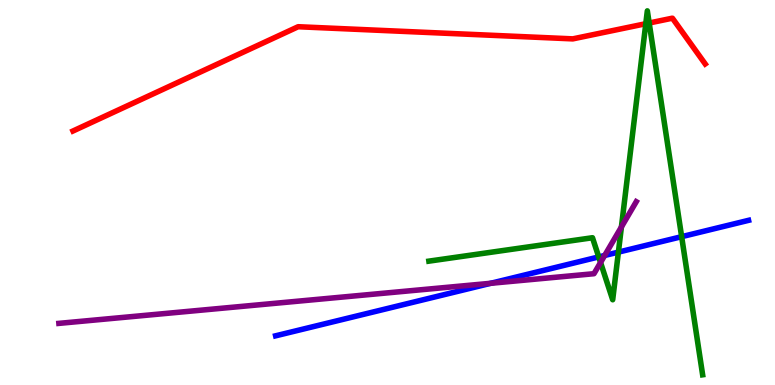[{'lines': ['blue', 'red'], 'intersections': []}, {'lines': ['green', 'red'], 'intersections': [{'x': 8.33, 'y': 9.38}, {'x': 8.38, 'y': 9.4}]}, {'lines': ['purple', 'red'], 'intersections': []}, {'lines': ['blue', 'green'], 'intersections': [{'x': 7.73, 'y': 3.33}, {'x': 7.98, 'y': 3.45}, {'x': 8.8, 'y': 3.85}]}, {'lines': ['blue', 'purple'], 'intersections': [{'x': 6.33, 'y': 2.64}, {'x': 7.8, 'y': 3.36}]}, {'lines': ['green', 'purple'], 'intersections': [{'x': 7.75, 'y': 3.18}, {'x': 8.02, 'y': 4.1}]}]